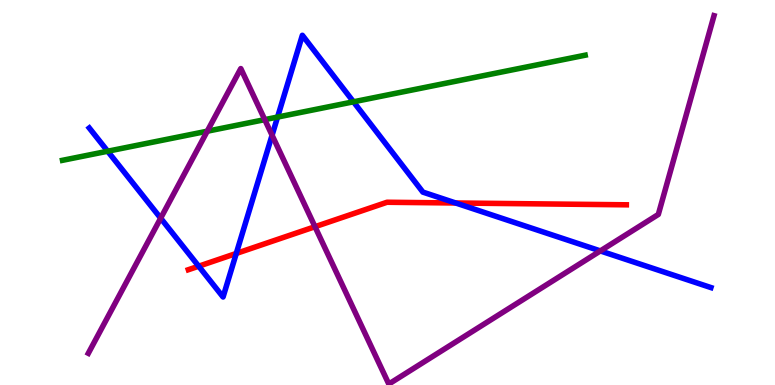[{'lines': ['blue', 'red'], 'intersections': [{'x': 2.56, 'y': 3.09}, {'x': 3.05, 'y': 3.42}, {'x': 5.88, 'y': 4.73}]}, {'lines': ['green', 'red'], 'intersections': []}, {'lines': ['purple', 'red'], 'intersections': [{'x': 4.06, 'y': 4.11}]}, {'lines': ['blue', 'green'], 'intersections': [{'x': 1.39, 'y': 6.07}, {'x': 3.58, 'y': 6.96}, {'x': 4.56, 'y': 7.36}]}, {'lines': ['blue', 'purple'], 'intersections': [{'x': 2.07, 'y': 4.33}, {'x': 3.51, 'y': 6.49}, {'x': 7.75, 'y': 3.48}]}, {'lines': ['green', 'purple'], 'intersections': [{'x': 2.67, 'y': 6.59}, {'x': 3.42, 'y': 6.89}]}]